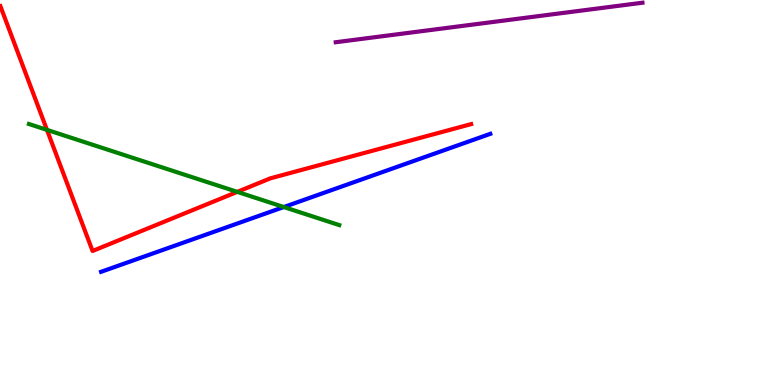[{'lines': ['blue', 'red'], 'intersections': []}, {'lines': ['green', 'red'], 'intersections': [{'x': 0.606, 'y': 6.63}, {'x': 3.06, 'y': 5.02}]}, {'lines': ['purple', 'red'], 'intersections': []}, {'lines': ['blue', 'green'], 'intersections': [{'x': 3.66, 'y': 4.62}]}, {'lines': ['blue', 'purple'], 'intersections': []}, {'lines': ['green', 'purple'], 'intersections': []}]